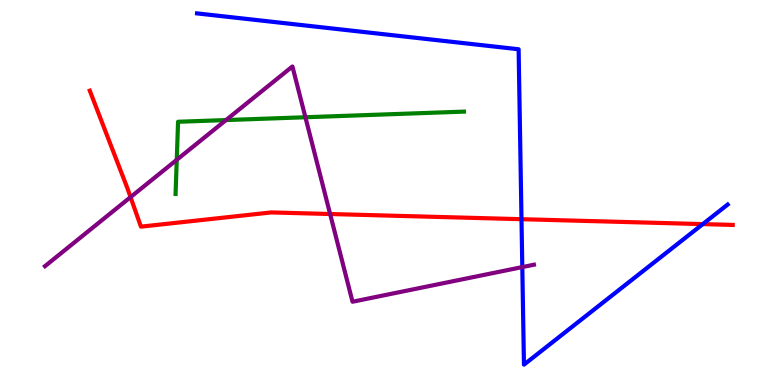[{'lines': ['blue', 'red'], 'intersections': [{'x': 6.73, 'y': 4.31}, {'x': 9.07, 'y': 4.18}]}, {'lines': ['green', 'red'], 'intersections': []}, {'lines': ['purple', 'red'], 'intersections': [{'x': 1.68, 'y': 4.88}, {'x': 4.26, 'y': 4.44}]}, {'lines': ['blue', 'green'], 'intersections': []}, {'lines': ['blue', 'purple'], 'intersections': [{'x': 6.74, 'y': 3.06}]}, {'lines': ['green', 'purple'], 'intersections': [{'x': 2.28, 'y': 5.85}, {'x': 2.92, 'y': 6.88}, {'x': 3.94, 'y': 6.95}]}]